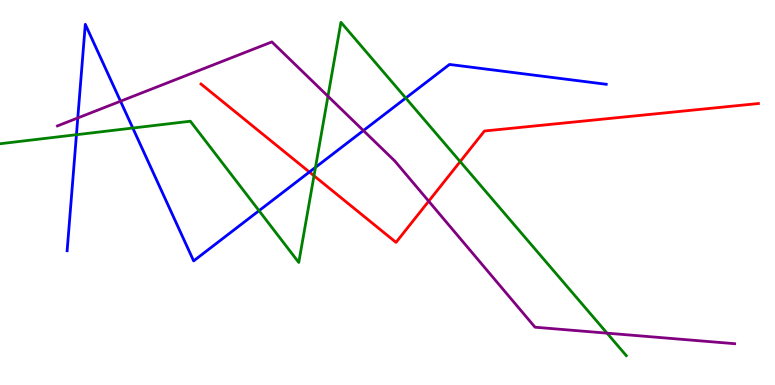[{'lines': ['blue', 'red'], 'intersections': [{'x': 3.99, 'y': 5.53}]}, {'lines': ['green', 'red'], 'intersections': [{'x': 4.05, 'y': 5.43}, {'x': 5.94, 'y': 5.8}]}, {'lines': ['purple', 'red'], 'intersections': [{'x': 5.53, 'y': 4.77}]}, {'lines': ['blue', 'green'], 'intersections': [{'x': 0.986, 'y': 6.5}, {'x': 1.71, 'y': 6.67}, {'x': 3.34, 'y': 4.53}, {'x': 4.07, 'y': 5.65}, {'x': 5.24, 'y': 7.45}]}, {'lines': ['blue', 'purple'], 'intersections': [{'x': 1.0, 'y': 6.94}, {'x': 1.56, 'y': 7.37}, {'x': 4.69, 'y': 6.61}]}, {'lines': ['green', 'purple'], 'intersections': [{'x': 4.23, 'y': 7.5}, {'x': 7.83, 'y': 1.35}]}]